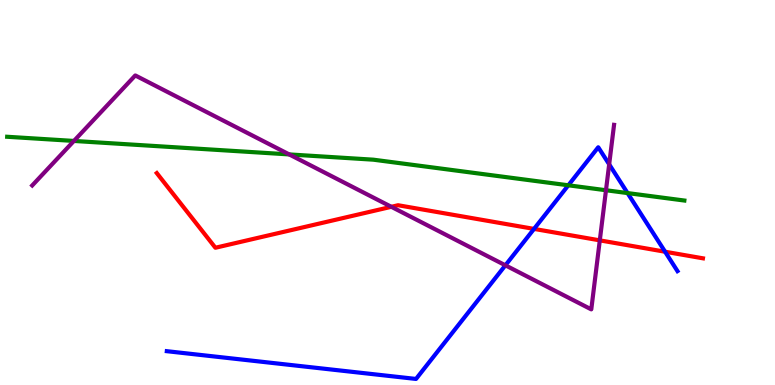[{'lines': ['blue', 'red'], 'intersections': [{'x': 6.89, 'y': 4.05}, {'x': 8.58, 'y': 3.46}]}, {'lines': ['green', 'red'], 'intersections': []}, {'lines': ['purple', 'red'], 'intersections': [{'x': 5.05, 'y': 4.63}, {'x': 7.74, 'y': 3.76}]}, {'lines': ['blue', 'green'], 'intersections': [{'x': 7.33, 'y': 5.19}, {'x': 8.1, 'y': 4.99}]}, {'lines': ['blue', 'purple'], 'intersections': [{'x': 6.52, 'y': 3.11}, {'x': 7.86, 'y': 5.73}]}, {'lines': ['green', 'purple'], 'intersections': [{'x': 0.954, 'y': 6.34}, {'x': 3.73, 'y': 5.99}, {'x': 7.82, 'y': 5.06}]}]